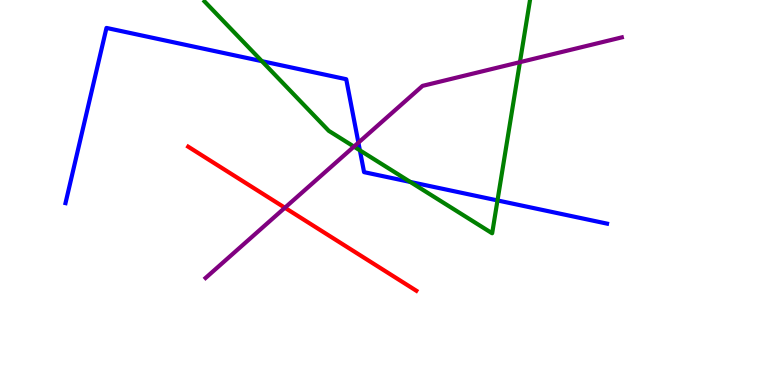[{'lines': ['blue', 'red'], 'intersections': []}, {'lines': ['green', 'red'], 'intersections': []}, {'lines': ['purple', 'red'], 'intersections': [{'x': 3.68, 'y': 4.6}]}, {'lines': ['blue', 'green'], 'intersections': [{'x': 3.38, 'y': 8.41}, {'x': 4.64, 'y': 6.1}, {'x': 5.29, 'y': 5.27}, {'x': 6.42, 'y': 4.79}]}, {'lines': ['blue', 'purple'], 'intersections': [{'x': 4.62, 'y': 6.29}]}, {'lines': ['green', 'purple'], 'intersections': [{'x': 4.57, 'y': 6.19}, {'x': 6.71, 'y': 8.39}]}]